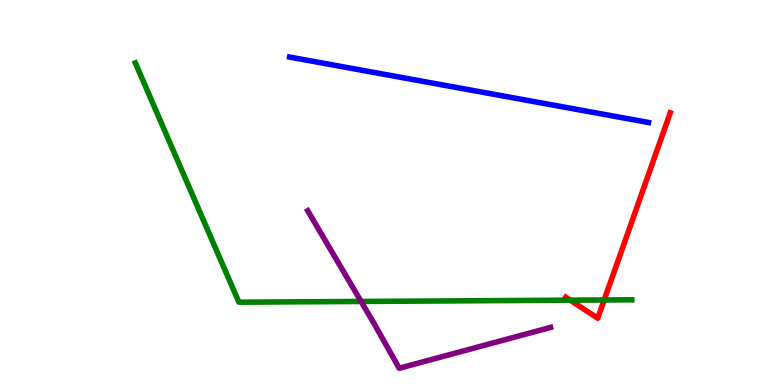[{'lines': ['blue', 'red'], 'intersections': []}, {'lines': ['green', 'red'], 'intersections': [{'x': 7.36, 'y': 2.2}, {'x': 7.8, 'y': 2.21}]}, {'lines': ['purple', 'red'], 'intersections': []}, {'lines': ['blue', 'green'], 'intersections': []}, {'lines': ['blue', 'purple'], 'intersections': []}, {'lines': ['green', 'purple'], 'intersections': [{'x': 4.66, 'y': 2.17}]}]